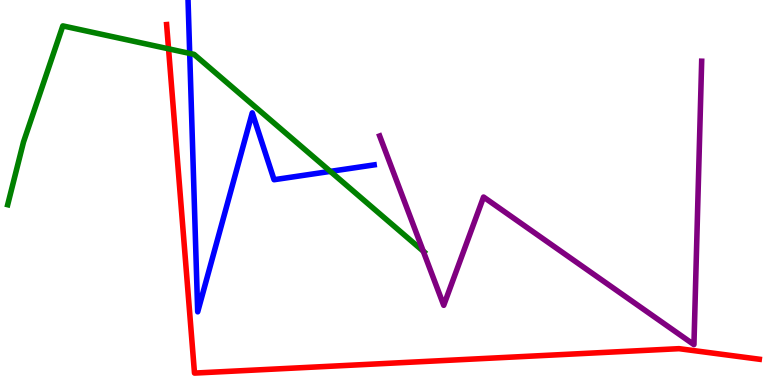[{'lines': ['blue', 'red'], 'intersections': []}, {'lines': ['green', 'red'], 'intersections': [{'x': 2.17, 'y': 8.73}]}, {'lines': ['purple', 'red'], 'intersections': []}, {'lines': ['blue', 'green'], 'intersections': [{'x': 2.45, 'y': 8.61}, {'x': 4.26, 'y': 5.55}]}, {'lines': ['blue', 'purple'], 'intersections': []}, {'lines': ['green', 'purple'], 'intersections': [{'x': 5.46, 'y': 3.48}]}]